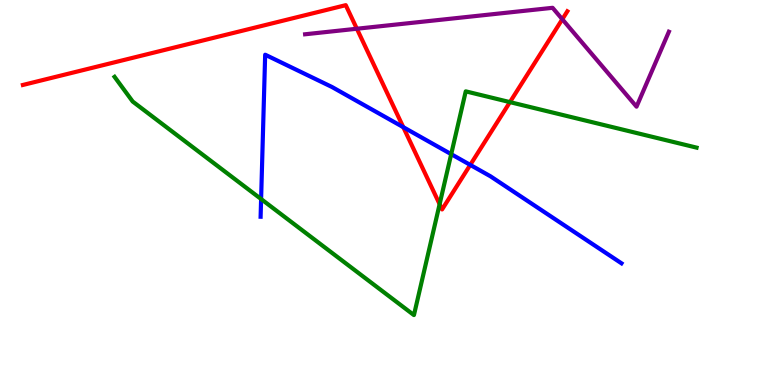[{'lines': ['blue', 'red'], 'intersections': [{'x': 5.2, 'y': 6.7}, {'x': 6.07, 'y': 5.72}]}, {'lines': ['green', 'red'], 'intersections': [{'x': 5.67, 'y': 4.7}, {'x': 6.58, 'y': 7.35}]}, {'lines': ['purple', 'red'], 'intersections': [{'x': 4.6, 'y': 9.25}, {'x': 7.26, 'y': 9.5}]}, {'lines': ['blue', 'green'], 'intersections': [{'x': 3.37, 'y': 4.83}, {'x': 5.82, 'y': 6.0}]}, {'lines': ['blue', 'purple'], 'intersections': []}, {'lines': ['green', 'purple'], 'intersections': []}]